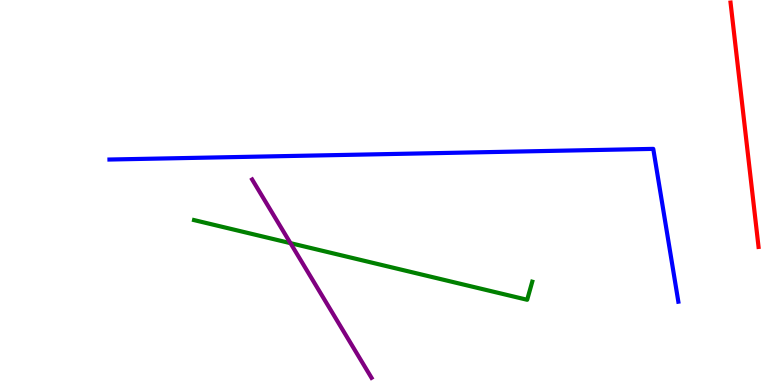[{'lines': ['blue', 'red'], 'intersections': []}, {'lines': ['green', 'red'], 'intersections': []}, {'lines': ['purple', 'red'], 'intersections': []}, {'lines': ['blue', 'green'], 'intersections': []}, {'lines': ['blue', 'purple'], 'intersections': []}, {'lines': ['green', 'purple'], 'intersections': [{'x': 3.75, 'y': 3.68}]}]